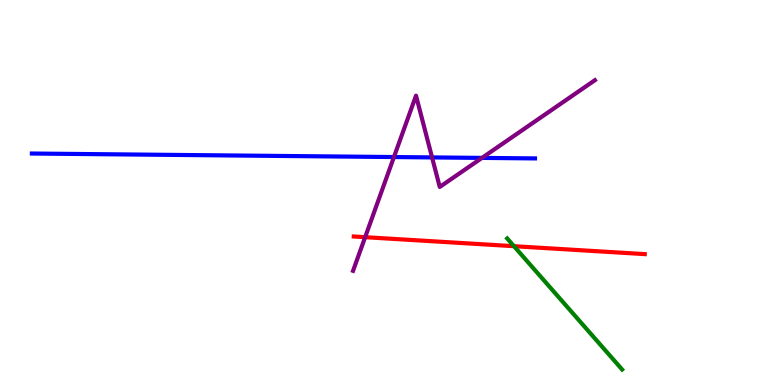[{'lines': ['blue', 'red'], 'intersections': []}, {'lines': ['green', 'red'], 'intersections': [{'x': 6.63, 'y': 3.61}]}, {'lines': ['purple', 'red'], 'intersections': [{'x': 4.71, 'y': 3.84}]}, {'lines': ['blue', 'green'], 'intersections': []}, {'lines': ['blue', 'purple'], 'intersections': [{'x': 5.08, 'y': 5.92}, {'x': 5.58, 'y': 5.91}, {'x': 6.22, 'y': 5.9}]}, {'lines': ['green', 'purple'], 'intersections': []}]